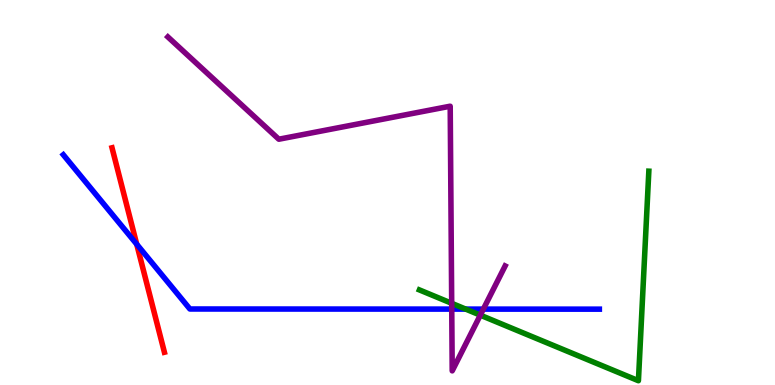[{'lines': ['blue', 'red'], 'intersections': [{'x': 1.76, 'y': 3.66}]}, {'lines': ['green', 'red'], 'intersections': []}, {'lines': ['purple', 'red'], 'intersections': []}, {'lines': ['blue', 'green'], 'intersections': [{'x': 6.01, 'y': 1.97}]}, {'lines': ['blue', 'purple'], 'intersections': [{'x': 5.83, 'y': 1.97}, {'x': 6.24, 'y': 1.97}]}, {'lines': ['green', 'purple'], 'intersections': [{'x': 5.83, 'y': 2.12}, {'x': 6.2, 'y': 1.81}]}]